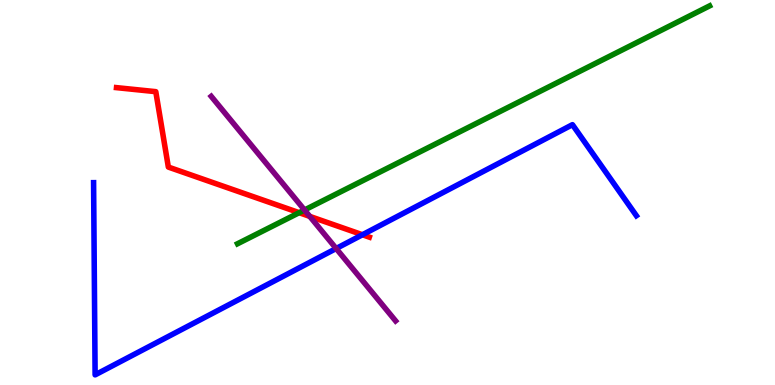[{'lines': ['blue', 'red'], 'intersections': [{'x': 4.68, 'y': 3.9}]}, {'lines': ['green', 'red'], 'intersections': [{'x': 3.86, 'y': 4.48}]}, {'lines': ['purple', 'red'], 'intersections': [{'x': 4.0, 'y': 4.38}]}, {'lines': ['blue', 'green'], 'intersections': []}, {'lines': ['blue', 'purple'], 'intersections': [{'x': 4.34, 'y': 3.55}]}, {'lines': ['green', 'purple'], 'intersections': [{'x': 3.93, 'y': 4.55}]}]